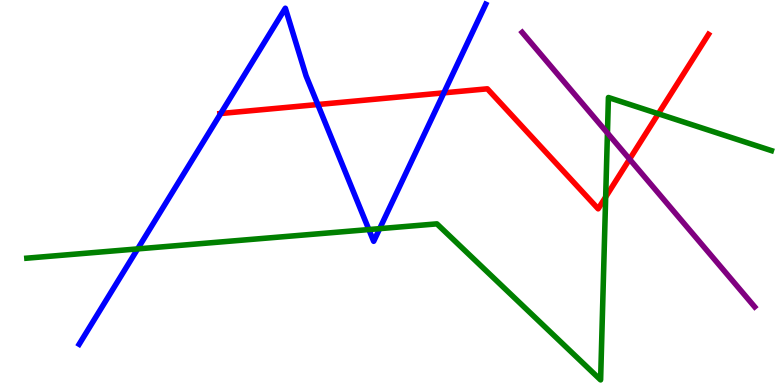[{'lines': ['blue', 'red'], 'intersections': [{'x': 2.85, 'y': 7.05}, {'x': 4.1, 'y': 7.29}, {'x': 5.73, 'y': 7.59}]}, {'lines': ['green', 'red'], 'intersections': [{'x': 7.82, 'y': 4.88}, {'x': 8.49, 'y': 7.05}]}, {'lines': ['purple', 'red'], 'intersections': [{'x': 8.12, 'y': 5.87}]}, {'lines': ['blue', 'green'], 'intersections': [{'x': 1.78, 'y': 3.53}, {'x': 4.76, 'y': 4.04}, {'x': 4.9, 'y': 4.06}]}, {'lines': ['blue', 'purple'], 'intersections': []}, {'lines': ['green', 'purple'], 'intersections': [{'x': 7.84, 'y': 6.54}]}]